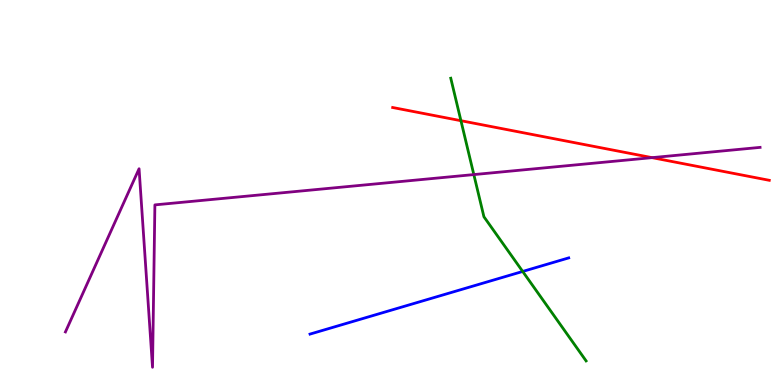[{'lines': ['blue', 'red'], 'intersections': []}, {'lines': ['green', 'red'], 'intersections': [{'x': 5.95, 'y': 6.86}]}, {'lines': ['purple', 'red'], 'intersections': [{'x': 8.41, 'y': 5.91}]}, {'lines': ['blue', 'green'], 'intersections': [{'x': 6.74, 'y': 2.95}]}, {'lines': ['blue', 'purple'], 'intersections': []}, {'lines': ['green', 'purple'], 'intersections': [{'x': 6.11, 'y': 5.47}]}]